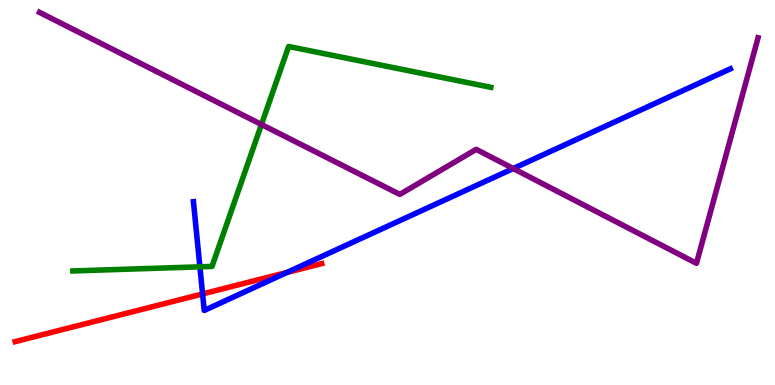[{'lines': ['blue', 'red'], 'intersections': [{'x': 2.61, 'y': 2.37}, {'x': 3.7, 'y': 2.92}]}, {'lines': ['green', 'red'], 'intersections': []}, {'lines': ['purple', 'red'], 'intersections': []}, {'lines': ['blue', 'green'], 'intersections': [{'x': 2.58, 'y': 3.07}]}, {'lines': ['blue', 'purple'], 'intersections': [{'x': 6.62, 'y': 5.62}]}, {'lines': ['green', 'purple'], 'intersections': [{'x': 3.37, 'y': 6.77}]}]